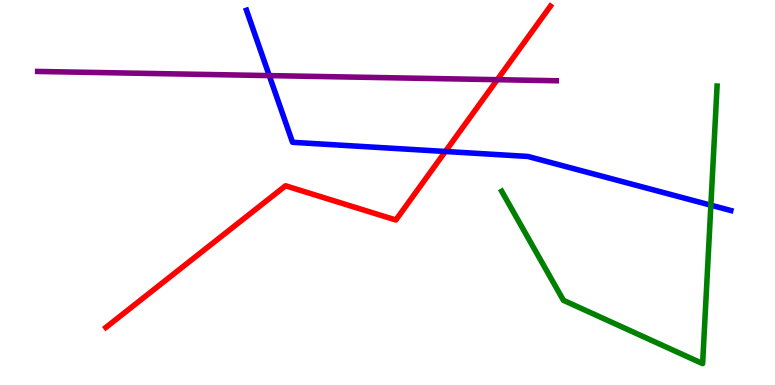[{'lines': ['blue', 'red'], 'intersections': [{'x': 5.75, 'y': 6.07}]}, {'lines': ['green', 'red'], 'intersections': []}, {'lines': ['purple', 'red'], 'intersections': [{'x': 6.42, 'y': 7.93}]}, {'lines': ['blue', 'green'], 'intersections': [{'x': 9.17, 'y': 4.67}]}, {'lines': ['blue', 'purple'], 'intersections': [{'x': 3.47, 'y': 8.04}]}, {'lines': ['green', 'purple'], 'intersections': []}]